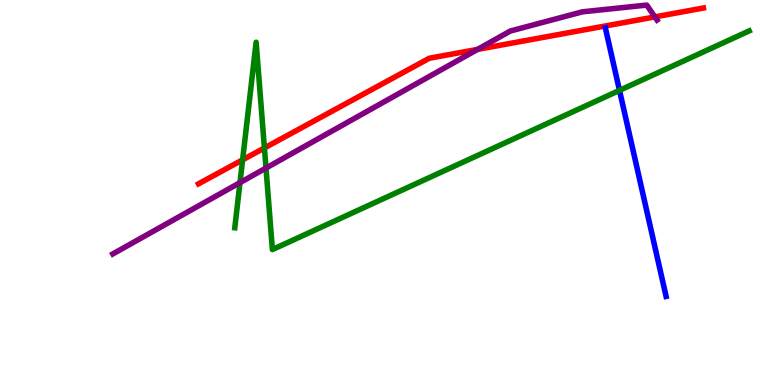[{'lines': ['blue', 'red'], 'intersections': []}, {'lines': ['green', 'red'], 'intersections': [{'x': 3.13, 'y': 5.85}, {'x': 3.41, 'y': 6.16}]}, {'lines': ['purple', 'red'], 'intersections': [{'x': 6.16, 'y': 8.72}, {'x': 8.45, 'y': 9.56}]}, {'lines': ['blue', 'green'], 'intersections': [{'x': 7.99, 'y': 7.65}]}, {'lines': ['blue', 'purple'], 'intersections': []}, {'lines': ['green', 'purple'], 'intersections': [{'x': 3.1, 'y': 5.26}, {'x': 3.43, 'y': 5.64}]}]